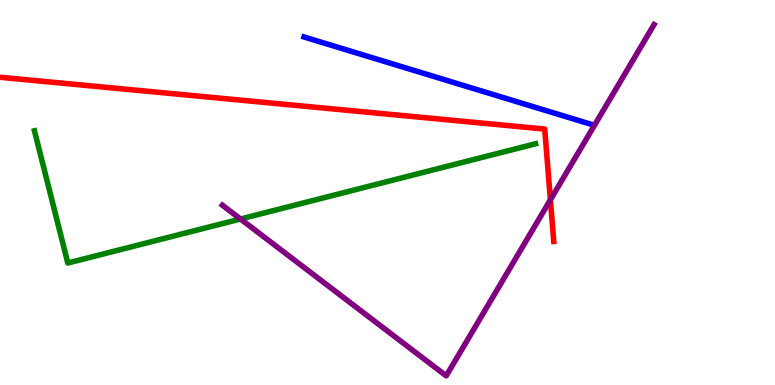[{'lines': ['blue', 'red'], 'intersections': []}, {'lines': ['green', 'red'], 'intersections': []}, {'lines': ['purple', 'red'], 'intersections': [{'x': 7.1, 'y': 4.81}]}, {'lines': ['blue', 'green'], 'intersections': []}, {'lines': ['blue', 'purple'], 'intersections': []}, {'lines': ['green', 'purple'], 'intersections': [{'x': 3.1, 'y': 4.31}]}]